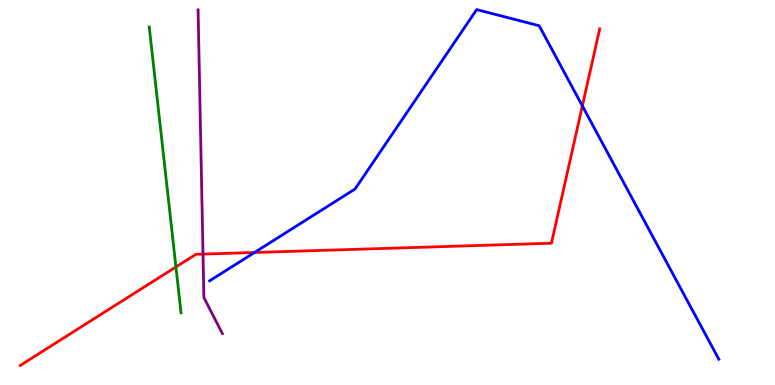[{'lines': ['blue', 'red'], 'intersections': [{'x': 3.28, 'y': 3.44}, {'x': 7.51, 'y': 7.25}]}, {'lines': ['green', 'red'], 'intersections': [{'x': 2.27, 'y': 3.07}]}, {'lines': ['purple', 'red'], 'intersections': [{'x': 2.62, 'y': 3.4}]}, {'lines': ['blue', 'green'], 'intersections': []}, {'lines': ['blue', 'purple'], 'intersections': []}, {'lines': ['green', 'purple'], 'intersections': []}]